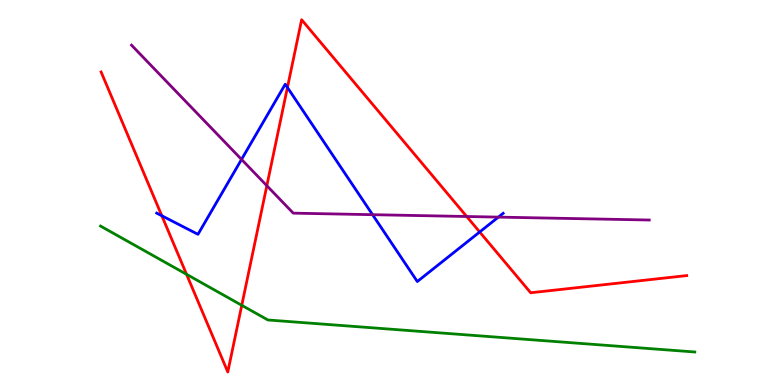[{'lines': ['blue', 'red'], 'intersections': [{'x': 2.09, 'y': 4.4}, {'x': 3.71, 'y': 7.73}, {'x': 6.19, 'y': 3.97}]}, {'lines': ['green', 'red'], 'intersections': [{'x': 2.41, 'y': 2.87}, {'x': 3.12, 'y': 2.07}]}, {'lines': ['purple', 'red'], 'intersections': [{'x': 3.44, 'y': 5.18}, {'x': 6.02, 'y': 4.38}]}, {'lines': ['blue', 'green'], 'intersections': []}, {'lines': ['blue', 'purple'], 'intersections': [{'x': 3.12, 'y': 5.86}, {'x': 4.81, 'y': 4.42}, {'x': 6.43, 'y': 4.36}]}, {'lines': ['green', 'purple'], 'intersections': []}]